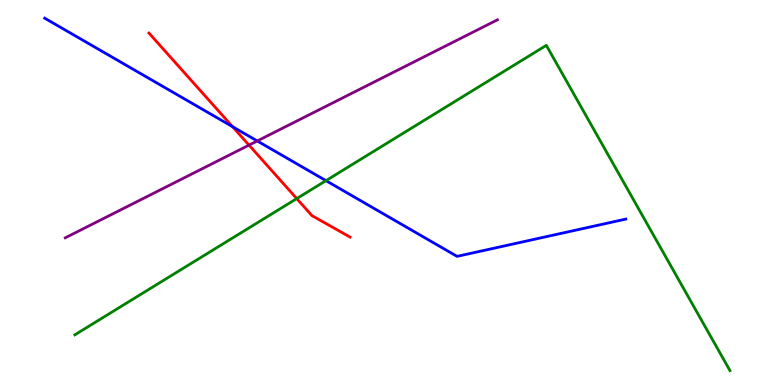[{'lines': ['blue', 'red'], 'intersections': [{'x': 3.0, 'y': 6.71}]}, {'lines': ['green', 'red'], 'intersections': [{'x': 3.83, 'y': 4.84}]}, {'lines': ['purple', 'red'], 'intersections': [{'x': 3.21, 'y': 6.23}]}, {'lines': ['blue', 'green'], 'intersections': [{'x': 4.21, 'y': 5.31}]}, {'lines': ['blue', 'purple'], 'intersections': [{'x': 3.32, 'y': 6.34}]}, {'lines': ['green', 'purple'], 'intersections': []}]